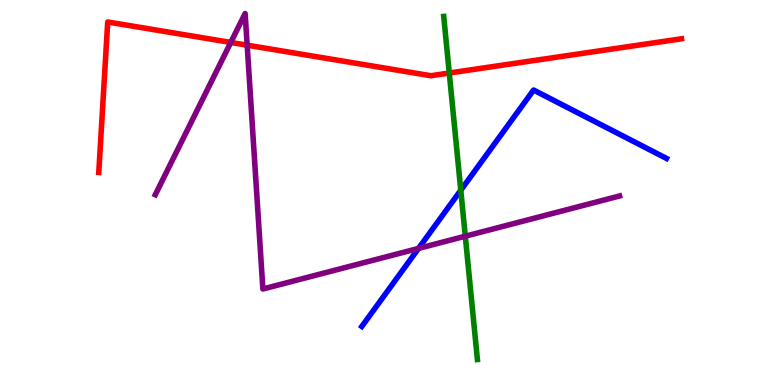[{'lines': ['blue', 'red'], 'intersections': []}, {'lines': ['green', 'red'], 'intersections': [{'x': 5.8, 'y': 8.1}]}, {'lines': ['purple', 'red'], 'intersections': [{'x': 2.98, 'y': 8.9}, {'x': 3.19, 'y': 8.83}]}, {'lines': ['blue', 'green'], 'intersections': [{'x': 5.95, 'y': 5.06}]}, {'lines': ['blue', 'purple'], 'intersections': [{'x': 5.4, 'y': 3.55}]}, {'lines': ['green', 'purple'], 'intersections': [{'x': 6.0, 'y': 3.86}]}]